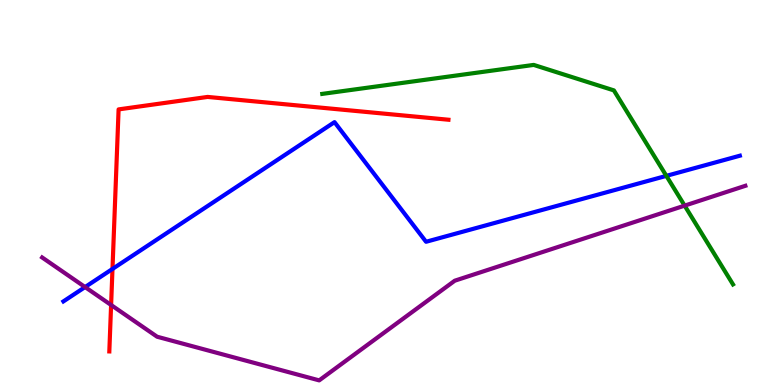[{'lines': ['blue', 'red'], 'intersections': [{'x': 1.45, 'y': 3.01}]}, {'lines': ['green', 'red'], 'intersections': []}, {'lines': ['purple', 'red'], 'intersections': [{'x': 1.43, 'y': 2.08}]}, {'lines': ['blue', 'green'], 'intersections': [{'x': 8.6, 'y': 5.43}]}, {'lines': ['blue', 'purple'], 'intersections': [{'x': 1.1, 'y': 2.54}]}, {'lines': ['green', 'purple'], 'intersections': [{'x': 8.83, 'y': 4.66}]}]